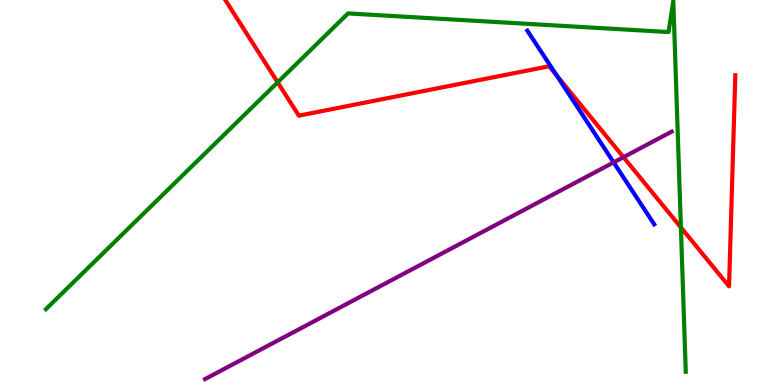[{'lines': ['blue', 'red'], 'intersections': [{'x': 7.18, 'y': 8.04}]}, {'lines': ['green', 'red'], 'intersections': [{'x': 3.58, 'y': 7.86}, {'x': 8.79, 'y': 4.09}]}, {'lines': ['purple', 'red'], 'intersections': [{'x': 8.04, 'y': 5.92}]}, {'lines': ['blue', 'green'], 'intersections': []}, {'lines': ['blue', 'purple'], 'intersections': [{'x': 7.92, 'y': 5.78}]}, {'lines': ['green', 'purple'], 'intersections': []}]